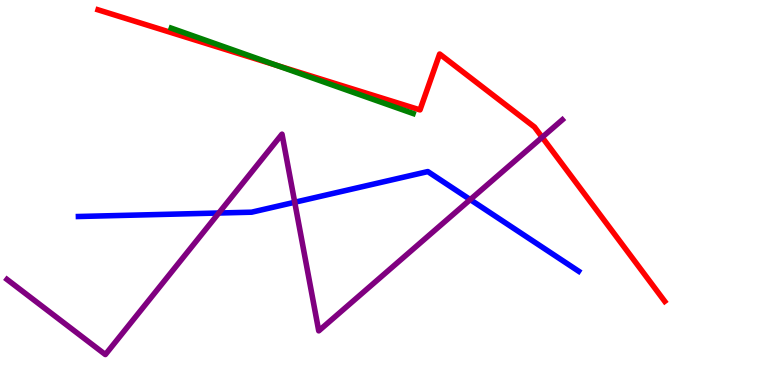[{'lines': ['blue', 'red'], 'intersections': []}, {'lines': ['green', 'red'], 'intersections': [{'x': 3.57, 'y': 8.3}]}, {'lines': ['purple', 'red'], 'intersections': [{'x': 7.0, 'y': 6.43}]}, {'lines': ['blue', 'green'], 'intersections': []}, {'lines': ['blue', 'purple'], 'intersections': [{'x': 2.82, 'y': 4.47}, {'x': 3.8, 'y': 4.75}, {'x': 6.07, 'y': 4.82}]}, {'lines': ['green', 'purple'], 'intersections': []}]